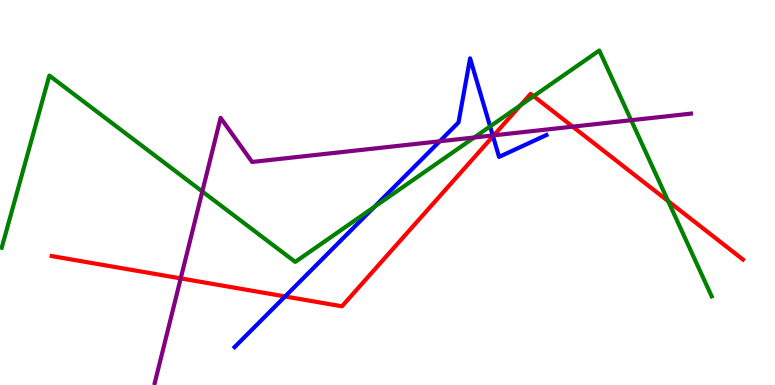[{'lines': ['blue', 'red'], 'intersections': [{'x': 3.68, 'y': 2.3}, {'x': 6.36, 'y': 6.46}]}, {'lines': ['green', 'red'], 'intersections': [{'x': 6.72, 'y': 7.27}, {'x': 6.89, 'y': 7.5}, {'x': 8.62, 'y': 4.78}]}, {'lines': ['purple', 'red'], 'intersections': [{'x': 2.33, 'y': 2.77}, {'x': 6.37, 'y': 6.48}, {'x': 7.39, 'y': 6.71}]}, {'lines': ['blue', 'green'], 'intersections': [{'x': 4.83, 'y': 4.63}, {'x': 6.32, 'y': 6.72}]}, {'lines': ['blue', 'purple'], 'intersections': [{'x': 5.67, 'y': 6.33}, {'x': 6.36, 'y': 6.48}]}, {'lines': ['green', 'purple'], 'intersections': [{'x': 2.61, 'y': 5.03}, {'x': 6.12, 'y': 6.43}, {'x': 8.14, 'y': 6.88}]}]